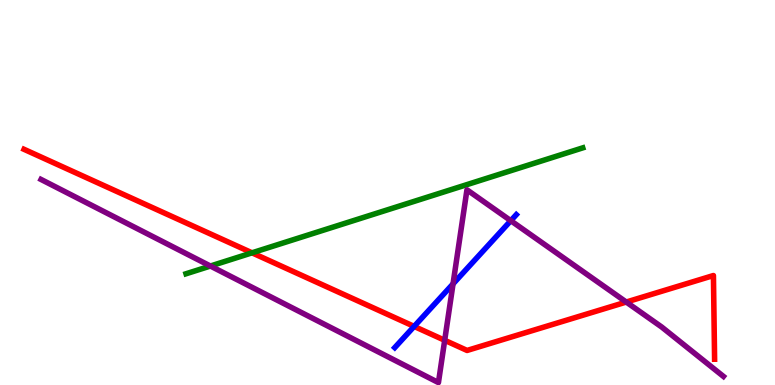[{'lines': ['blue', 'red'], 'intersections': [{'x': 5.34, 'y': 1.52}]}, {'lines': ['green', 'red'], 'intersections': [{'x': 3.25, 'y': 3.43}]}, {'lines': ['purple', 'red'], 'intersections': [{'x': 5.74, 'y': 1.16}, {'x': 8.08, 'y': 2.15}]}, {'lines': ['blue', 'green'], 'intersections': []}, {'lines': ['blue', 'purple'], 'intersections': [{'x': 5.85, 'y': 2.63}, {'x': 6.59, 'y': 4.27}]}, {'lines': ['green', 'purple'], 'intersections': [{'x': 2.71, 'y': 3.09}]}]